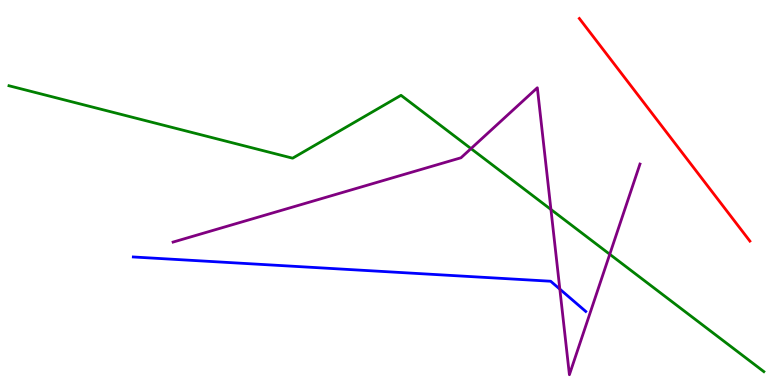[{'lines': ['blue', 'red'], 'intersections': []}, {'lines': ['green', 'red'], 'intersections': []}, {'lines': ['purple', 'red'], 'intersections': []}, {'lines': ['blue', 'green'], 'intersections': []}, {'lines': ['blue', 'purple'], 'intersections': [{'x': 7.22, 'y': 2.49}]}, {'lines': ['green', 'purple'], 'intersections': [{'x': 6.08, 'y': 6.14}, {'x': 7.11, 'y': 4.56}, {'x': 7.87, 'y': 3.4}]}]